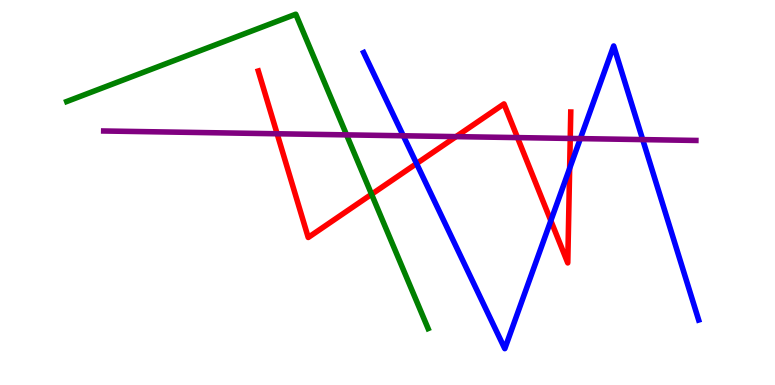[{'lines': ['blue', 'red'], 'intersections': [{'x': 5.37, 'y': 5.75}, {'x': 7.11, 'y': 4.27}, {'x': 7.35, 'y': 5.63}]}, {'lines': ['green', 'red'], 'intersections': [{'x': 4.79, 'y': 4.95}]}, {'lines': ['purple', 'red'], 'intersections': [{'x': 3.58, 'y': 6.53}, {'x': 5.88, 'y': 6.45}, {'x': 6.68, 'y': 6.43}, {'x': 7.36, 'y': 6.4}]}, {'lines': ['blue', 'green'], 'intersections': []}, {'lines': ['blue', 'purple'], 'intersections': [{'x': 5.2, 'y': 6.47}, {'x': 7.49, 'y': 6.4}, {'x': 8.29, 'y': 6.37}]}, {'lines': ['green', 'purple'], 'intersections': [{'x': 4.47, 'y': 6.5}]}]